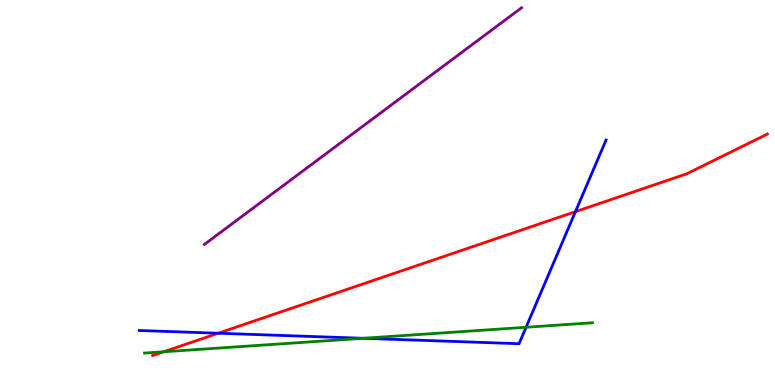[{'lines': ['blue', 'red'], 'intersections': [{'x': 2.82, 'y': 1.34}, {'x': 7.42, 'y': 4.5}]}, {'lines': ['green', 'red'], 'intersections': [{'x': 2.11, 'y': 0.863}]}, {'lines': ['purple', 'red'], 'intersections': []}, {'lines': ['blue', 'green'], 'intersections': [{'x': 4.69, 'y': 1.21}, {'x': 6.79, 'y': 1.5}]}, {'lines': ['blue', 'purple'], 'intersections': []}, {'lines': ['green', 'purple'], 'intersections': []}]